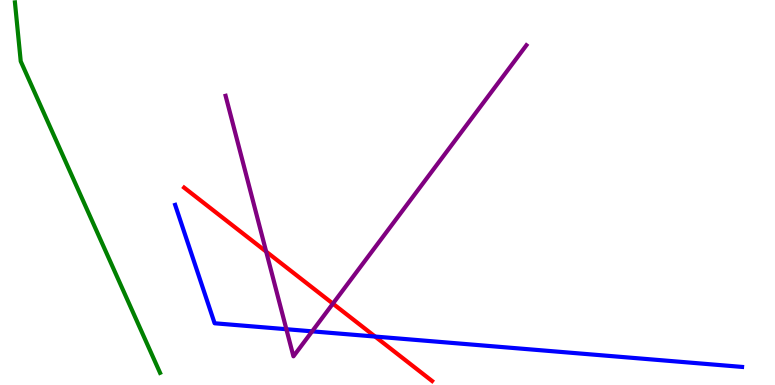[{'lines': ['blue', 'red'], 'intersections': [{'x': 4.84, 'y': 1.26}]}, {'lines': ['green', 'red'], 'intersections': []}, {'lines': ['purple', 'red'], 'intersections': [{'x': 3.43, 'y': 3.46}, {'x': 4.3, 'y': 2.11}]}, {'lines': ['blue', 'green'], 'intersections': []}, {'lines': ['blue', 'purple'], 'intersections': [{'x': 3.7, 'y': 1.45}, {'x': 4.03, 'y': 1.39}]}, {'lines': ['green', 'purple'], 'intersections': []}]